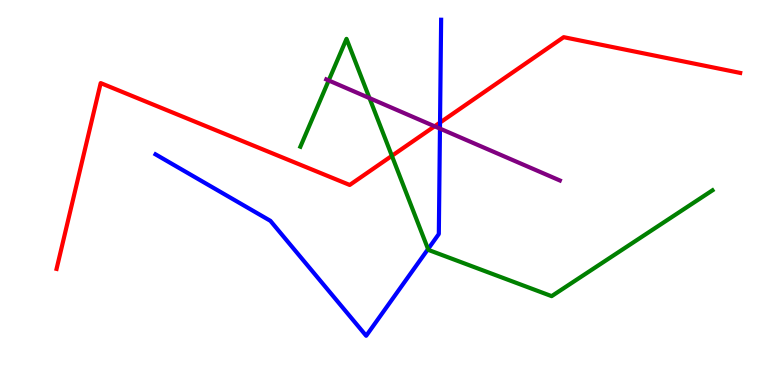[{'lines': ['blue', 'red'], 'intersections': [{'x': 5.68, 'y': 6.82}]}, {'lines': ['green', 'red'], 'intersections': [{'x': 5.06, 'y': 5.95}]}, {'lines': ['purple', 'red'], 'intersections': [{'x': 5.61, 'y': 6.72}]}, {'lines': ['blue', 'green'], 'intersections': [{'x': 5.52, 'y': 3.53}]}, {'lines': ['blue', 'purple'], 'intersections': [{'x': 5.68, 'y': 6.66}]}, {'lines': ['green', 'purple'], 'intersections': [{'x': 4.24, 'y': 7.91}, {'x': 4.77, 'y': 7.45}]}]